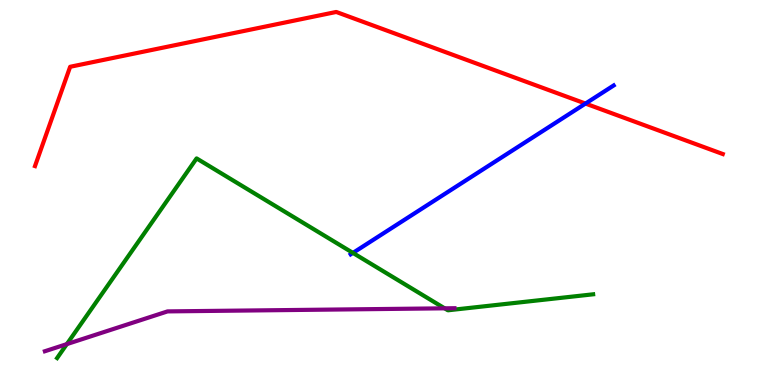[{'lines': ['blue', 'red'], 'intersections': [{'x': 7.55, 'y': 7.31}]}, {'lines': ['green', 'red'], 'intersections': []}, {'lines': ['purple', 'red'], 'intersections': []}, {'lines': ['blue', 'green'], 'intersections': [{'x': 4.55, 'y': 3.43}]}, {'lines': ['blue', 'purple'], 'intersections': []}, {'lines': ['green', 'purple'], 'intersections': [{'x': 0.863, 'y': 1.06}, {'x': 5.74, 'y': 1.99}]}]